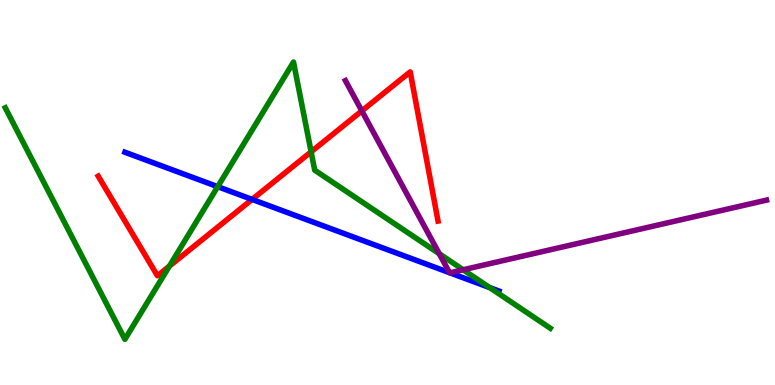[{'lines': ['blue', 'red'], 'intersections': [{'x': 3.25, 'y': 4.82}]}, {'lines': ['green', 'red'], 'intersections': [{'x': 2.19, 'y': 3.09}, {'x': 4.01, 'y': 6.06}]}, {'lines': ['purple', 'red'], 'intersections': [{'x': 4.67, 'y': 7.12}]}, {'lines': ['blue', 'green'], 'intersections': [{'x': 2.81, 'y': 5.15}, {'x': 6.32, 'y': 2.53}]}, {'lines': ['blue', 'purple'], 'intersections': [{'x': 5.8, 'y': 2.92}, {'x': 5.8, 'y': 2.91}]}, {'lines': ['green', 'purple'], 'intersections': [{'x': 5.67, 'y': 3.41}, {'x': 5.98, 'y': 2.99}]}]